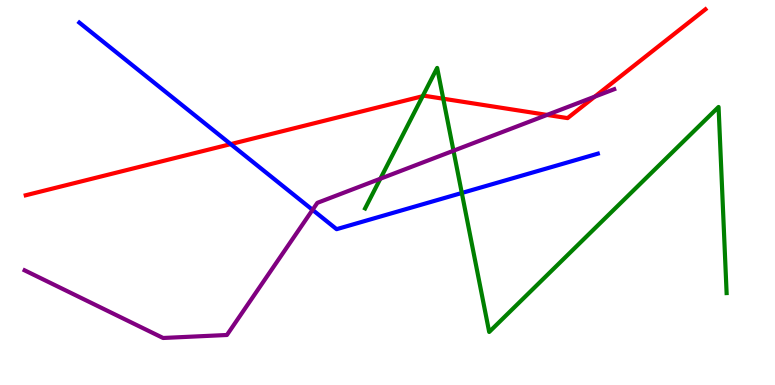[{'lines': ['blue', 'red'], 'intersections': [{'x': 2.98, 'y': 6.26}]}, {'lines': ['green', 'red'], 'intersections': [{'x': 5.45, 'y': 7.5}, {'x': 5.72, 'y': 7.44}]}, {'lines': ['purple', 'red'], 'intersections': [{'x': 7.06, 'y': 7.02}, {'x': 7.67, 'y': 7.49}]}, {'lines': ['blue', 'green'], 'intersections': [{'x': 5.96, 'y': 4.99}]}, {'lines': ['blue', 'purple'], 'intersections': [{'x': 4.03, 'y': 4.55}]}, {'lines': ['green', 'purple'], 'intersections': [{'x': 4.91, 'y': 5.36}, {'x': 5.85, 'y': 6.08}]}]